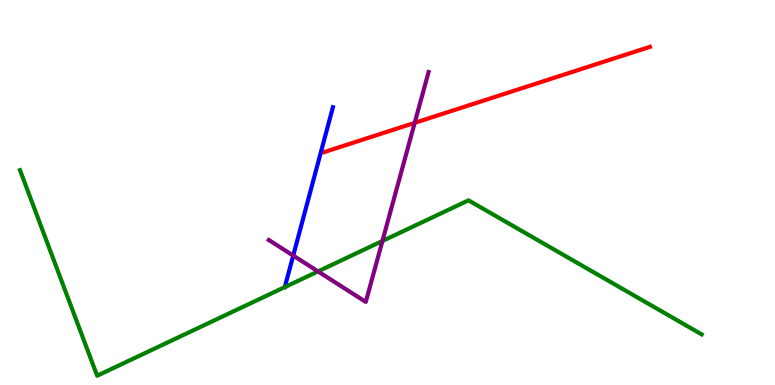[{'lines': ['blue', 'red'], 'intersections': []}, {'lines': ['green', 'red'], 'intersections': []}, {'lines': ['purple', 'red'], 'intersections': [{'x': 5.35, 'y': 6.81}]}, {'lines': ['blue', 'green'], 'intersections': []}, {'lines': ['blue', 'purple'], 'intersections': [{'x': 3.78, 'y': 3.36}]}, {'lines': ['green', 'purple'], 'intersections': [{'x': 4.1, 'y': 2.95}, {'x': 4.93, 'y': 3.74}]}]